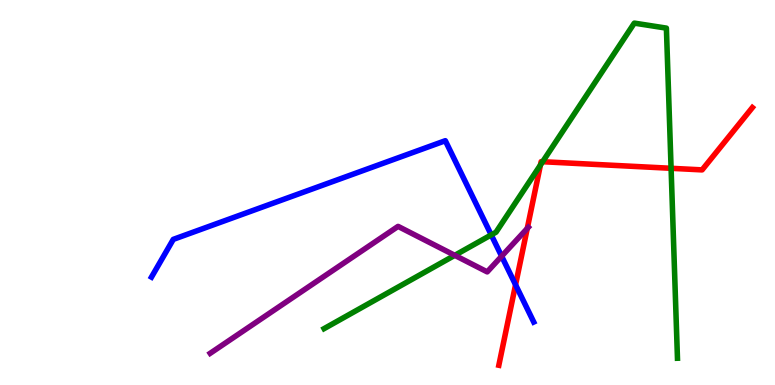[{'lines': ['blue', 'red'], 'intersections': [{'x': 6.65, 'y': 2.6}]}, {'lines': ['green', 'red'], 'intersections': [{'x': 6.97, 'y': 5.71}, {'x': 7.0, 'y': 5.8}, {'x': 8.66, 'y': 5.63}]}, {'lines': ['purple', 'red'], 'intersections': [{'x': 6.8, 'y': 4.07}]}, {'lines': ['blue', 'green'], 'intersections': [{'x': 6.34, 'y': 3.9}]}, {'lines': ['blue', 'purple'], 'intersections': [{'x': 6.47, 'y': 3.34}]}, {'lines': ['green', 'purple'], 'intersections': [{'x': 5.87, 'y': 3.37}]}]